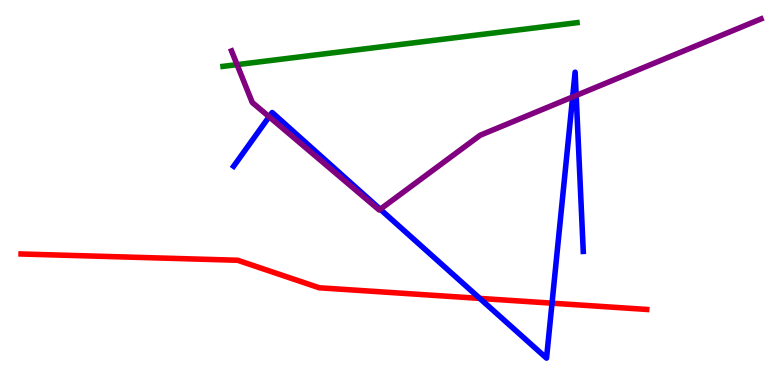[{'lines': ['blue', 'red'], 'intersections': [{'x': 6.19, 'y': 2.25}, {'x': 7.12, 'y': 2.13}]}, {'lines': ['green', 'red'], 'intersections': []}, {'lines': ['purple', 'red'], 'intersections': []}, {'lines': ['blue', 'green'], 'intersections': []}, {'lines': ['blue', 'purple'], 'intersections': [{'x': 3.47, 'y': 6.97}, {'x': 4.91, 'y': 4.56}, {'x': 7.39, 'y': 7.48}, {'x': 7.43, 'y': 7.52}]}, {'lines': ['green', 'purple'], 'intersections': [{'x': 3.06, 'y': 8.32}]}]